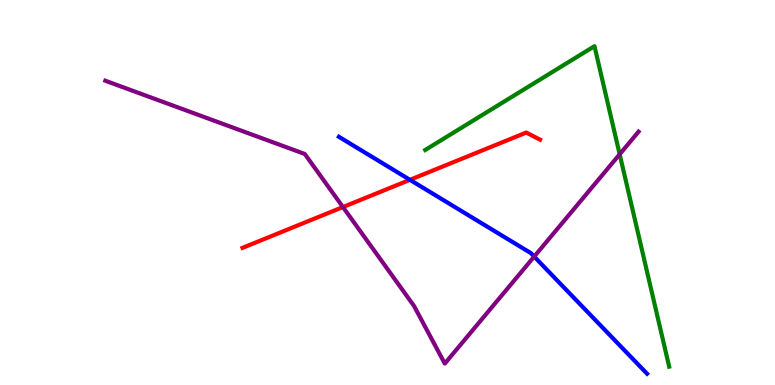[{'lines': ['blue', 'red'], 'intersections': [{'x': 5.29, 'y': 5.33}]}, {'lines': ['green', 'red'], 'intersections': []}, {'lines': ['purple', 'red'], 'intersections': [{'x': 4.42, 'y': 4.62}]}, {'lines': ['blue', 'green'], 'intersections': []}, {'lines': ['blue', 'purple'], 'intersections': [{'x': 6.89, 'y': 3.34}]}, {'lines': ['green', 'purple'], 'intersections': [{'x': 8.0, 'y': 5.99}]}]